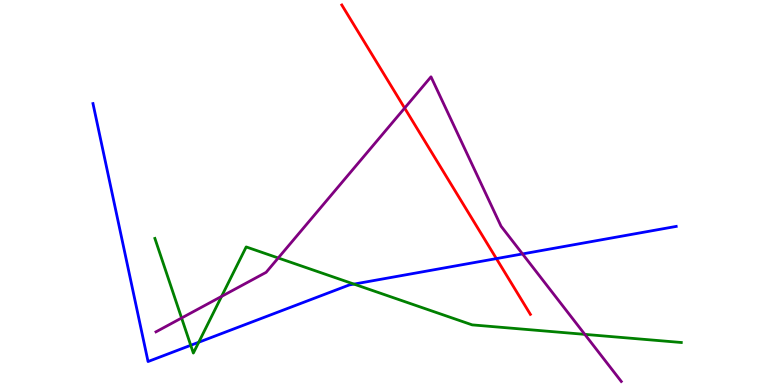[{'lines': ['blue', 'red'], 'intersections': [{'x': 6.41, 'y': 3.28}]}, {'lines': ['green', 'red'], 'intersections': []}, {'lines': ['purple', 'red'], 'intersections': [{'x': 5.22, 'y': 7.19}]}, {'lines': ['blue', 'green'], 'intersections': [{'x': 2.46, 'y': 1.03}, {'x': 2.56, 'y': 1.11}, {'x': 4.57, 'y': 2.62}]}, {'lines': ['blue', 'purple'], 'intersections': [{'x': 6.74, 'y': 3.4}]}, {'lines': ['green', 'purple'], 'intersections': [{'x': 2.34, 'y': 1.74}, {'x': 2.86, 'y': 2.3}, {'x': 3.59, 'y': 3.3}, {'x': 7.55, 'y': 1.32}]}]